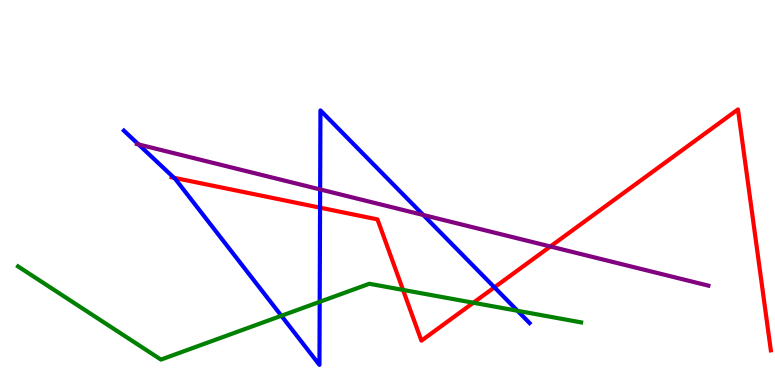[{'lines': ['blue', 'red'], 'intersections': [{'x': 2.24, 'y': 5.38}, {'x': 4.13, 'y': 4.61}, {'x': 6.38, 'y': 2.54}]}, {'lines': ['green', 'red'], 'intersections': [{'x': 5.2, 'y': 2.47}, {'x': 6.11, 'y': 2.14}]}, {'lines': ['purple', 'red'], 'intersections': [{'x': 7.1, 'y': 3.6}]}, {'lines': ['blue', 'green'], 'intersections': [{'x': 3.63, 'y': 1.8}, {'x': 4.13, 'y': 2.16}, {'x': 6.68, 'y': 1.93}]}, {'lines': ['blue', 'purple'], 'intersections': [{'x': 1.79, 'y': 6.25}, {'x': 4.13, 'y': 5.08}, {'x': 5.46, 'y': 4.42}]}, {'lines': ['green', 'purple'], 'intersections': []}]